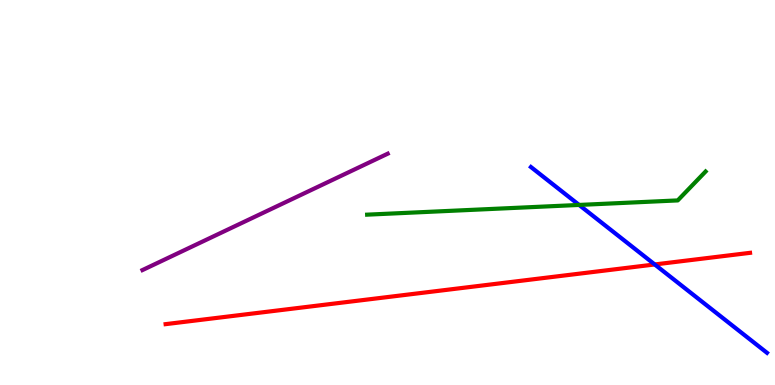[{'lines': ['blue', 'red'], 'intersections': [{'x': 8.45, 'y': 3.13}]}, {'lines': ['green', 'red'], 'intersections': []}, {'lines': ['purple', 'red'], 'intersections': []}, {'lines': ['blue', 'green'], 'intersections': [{'x': 7.47, 'y': 4.68}]}, {'lines': ['blue', 'purple'], 'intersections': []}, {'lines': ['green', 'purple'], 'intersections': []}]